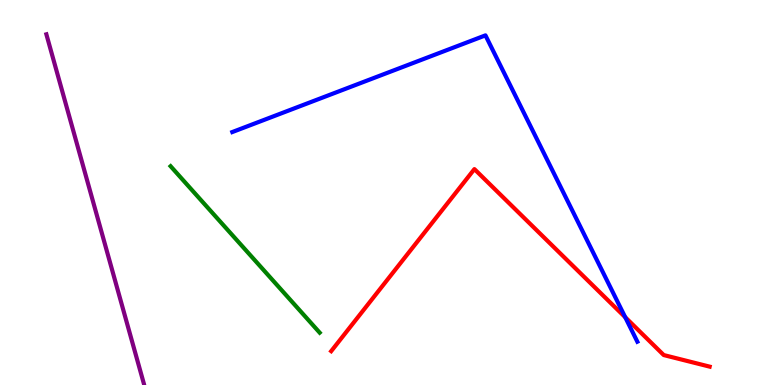[{'lines': ['blue', 'red'], 'intersections': [{'x': 8.07, 'y': 1.76}]}, {'lines': ['green', 'red'], 'intersections': []}, {'lines': ['purple', 'red'], 'intersections': []}, {'lines': ['blue', 'green'], 'intersections': []}, {'lines': ['blue', 'purple'], 'intersections': []}, {'lines': ['green', 'purple'], 'intersections': []}]